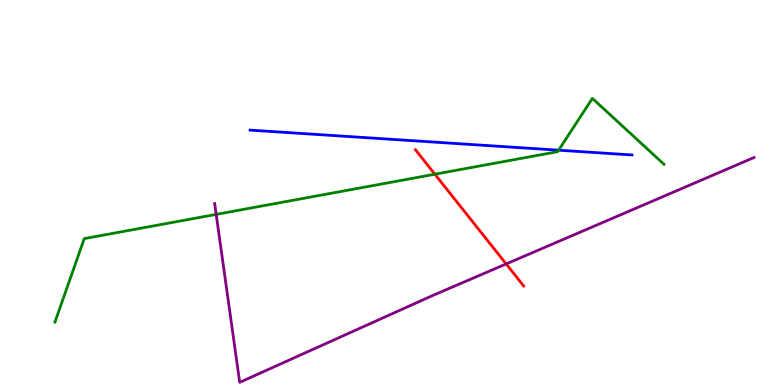[{'lines': ['blue', 'red'], 'intersections': []}, {'lines': ['green', 'red'], 'intersections': [{'x': 5.61, 'y': 5.47}]}, {'lines': ['purple', 'red'], 'intersections': [{'x': 6.53, 'y': 3.14}]}, {'lines': ['blue', 'green'], 'intersections': [{'x': 7.21, 'y': 6.1}]}, {'lines': ['blue', 'purple'], 'intersections': []}, {'lines': ['green', 'purple'], 'intersections': [{'x': 2.79, 'y': 4.43}]}]